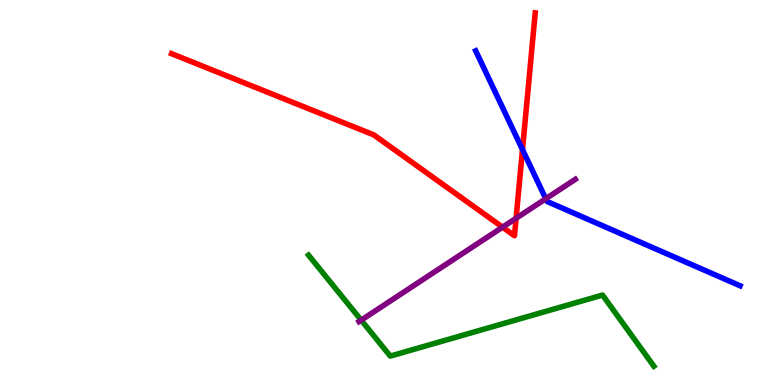[{'lines': ['blue', 'red'], 'intersections': [{'x': 6.74, 'y': 6.11}]}, {'lines': ['green', 'red'], 'intersections': []}, {'lines': ['purple', 'red'], 'intersections': [{'x': 6.48, 'y': 4.1}, {'x': 6.66, 'y': 4.33}]}, {'lines': ['blue', 'green'], 'intersections': []}, {'lines': ['blue', 'purple'], 'intersections': [{'x': 7.04, 'y': 4.84}]}, {'lines': ['green', 'purple'], 'intersections': [{'x': 4.66, 'y': 1.68}]}]